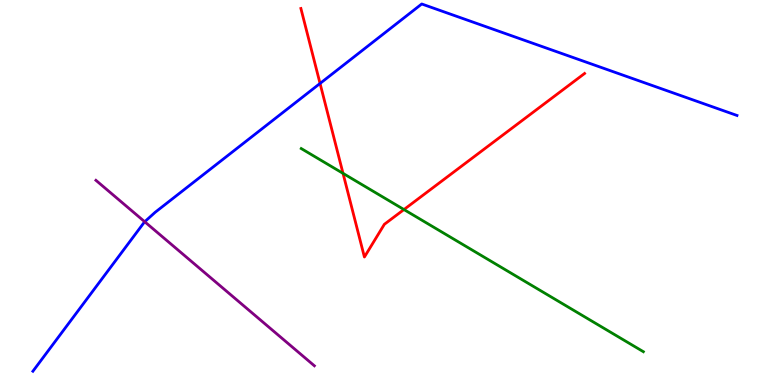[{'lines': ['blue', 'red'], 'intersections': [{'x': 4.13, 'y': 7.83}]}, {'lines': ['green', 'red'], 'intersections': [{'x': 4.43, 'y': 5.5}, {'x': 5.21, 'y': 4.56}]}, {'lines': ['purple', 'red'], 'intersections': []}, {'lines': ['blue', 'green'], 'intersections': []}, {'lines': ['blue', 'purple'], 'intersections': [{'x': 1.87, 'y': 4.24}]}, {'lines': ['green', 'purple'], 'intersections': []}]